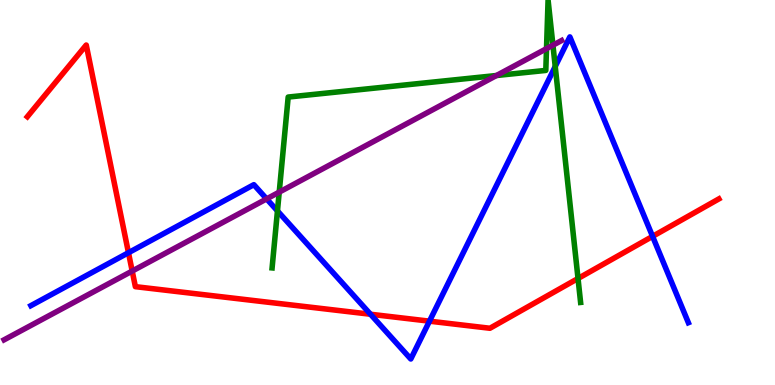[{'lines': ['blue', 'red'], 'intersections': [{'x': 1.66, 'y': 3.44}, {'x': 4.78, 'y': 1.84}, {'x': 5.54, 'y': 1.66}, {'x': 8.42, 'y': 3.86}]}, {'lines': ['green', 'red'], 'intersections': [{'x': 7.46, 'y': 2.77}]}, {'lines': ['purple', 'red'], 'intersections': [{'x': 1.71, 'y': 2.96}]}, {'lines': ['blue', 'green'], 'intersections': [{'x': 3.58, 'y': 4.52}, {'x': 7.16, 'y': 8.27}]}, {'lines': ['blue', 'purple'], 'intersections': [{'x': 3.44, 'y': 4.83}]}, {'lines': ['green', 'purple'], 'intersections': [{'x': 3.6, 'y': 5.01}, {'x': 6.41, 'y': 8.04}, {'x': 7.05, 'y': 8.74}, {'x': 7.13, 'y': 8.83}]}]